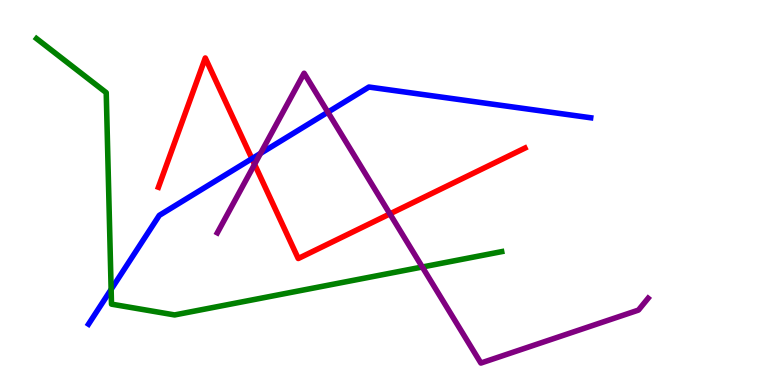[{'lines': ['blue', 'red'], 'intersections': [{'x': 3.25, 'y': 5.88}]}, {'lines': ['green', 'red'], 'intersections': []}, {'lines': ['purple', 'red'], 'intersections': [{'x': 3.28, 'y': 5.73}, {'x': 5.03, 'y': 4.44}]}, {'lines': ['blue', 'green'], 'intersections': [{'x': 1.43, 'y': 2.48}]}, {'lines': ['blue', 'purple'], 'intersections': [{'x': 3.36, 'y': 6.02}, {'x': 4.23, 'y': 7.09}]}, {'lines': ['green', 'purple'], 'intersections': [{'x': 5.45, 'y': 3.06}]}]